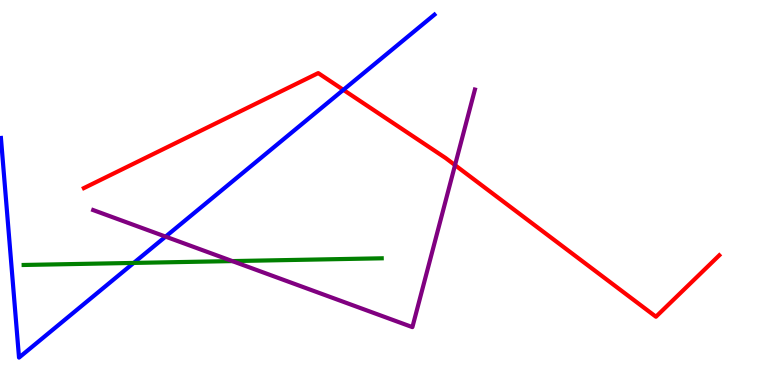[{'lines': ['blue', 'red'], 'intersections': [{'x': 4.43, 'y': 7.67}]}, {'lines': ['green', 'red'], 'intersections': []}, {'lines': ['purple', 'red'], 'intersections': [{'x': 5.87, 'y': 5.71}]}, {'lines': ['blue', 'green'], 'intersections': [{'x': 1.73, 'y': 3.17}]}, {'lines': ['blue', 'purple'], 'intersections': [{'x': 2.14, 'y': 3.85}]}, {'lines': ['green', 'purple'], 'intersections': [{'x': 3.0, 'y': 3.22}]}]